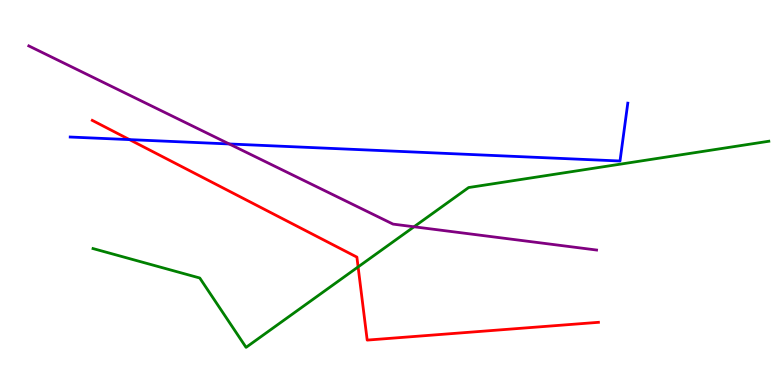[{'lines': ['blue', 'red'], 'intersections': [{'x': 1.67, 'y': 6.37}]}, {'lines': ['green', 'red'], 'intersections': [{'x': 4.62, 'y': 3.07}]}, {'lines': ['purple', 'red'], 'intersections': []}, {'lines': ['blue', 'green'], 'intersections': []}, {'lines': ['blue', 'purple'], 'intersections': [{'x': 2.96, 'y': 6.26}]}, {'lines': ['green', 'purple'], 'intersections': [{'x': 5.34, 'y': 4.11}]}]